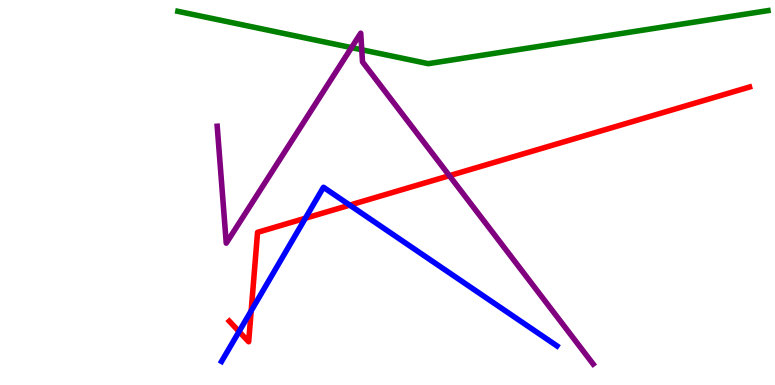[{'lines': ['blue', 'red'], 'intersections': [{'x': 3.08, 'y': 1.39}, {'x': 3.24, 'y': 1.93}, {'x': 3.94, 'y': 4.33}, {'x': 4.51, 'y': 4.67}]}, {'lines': ['green', 'red'], 'intersections': []}, {'lines': ['purple', 'red'], 'intersections': [{'x': 5.8, 'y': 5.44}]}, {'lines': ['blue', 'green'], 'intersections': []}, {'lines': ['blue', 'purple'], 'intersections': []}, {'lines': ['green', 'purple'], 'intersections': [{'x': 4.54, 'y': 8.76}, {'x': 4.67, 'y': 8.71}]}]